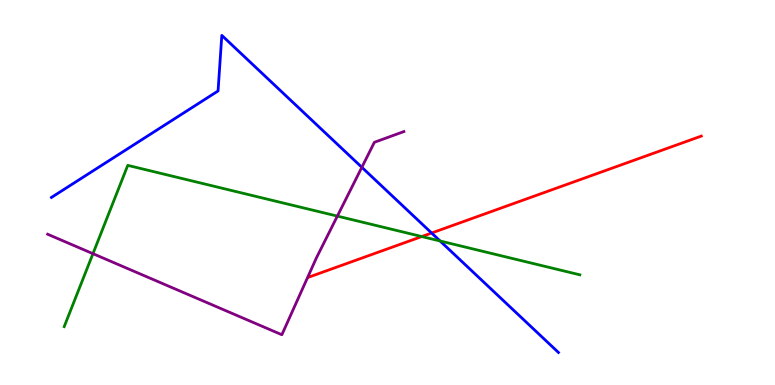[{'lines': ['blue', 'red'], 'intersections': [{'x': 5.57, 'y': 3.95}]}, {'lines': ['green', 'red'], 'intersections': [{'x': 5.44, 'y': 3.86}]}, {'lines': ['purple', 'red'], 'intersections': []}, {'lines': ['blue', 'green'], 'intersections': [{'x': 5.68, 'y': 3.74}]}, {'lines': ['blue', 'purple'], 'intersections': [{'x': 4.67, 'y': 5.65}]}, {'lines': ['green', 'purple'], 'intersections': [{'x': 1.2, 'y': 3.41}, {'x': 4.35, 'y': 4.39}]}]